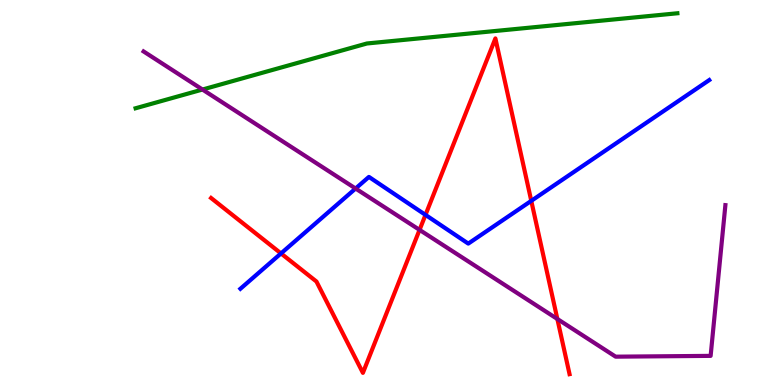[{'lines': ['blue', 'red'], 'intersections': [{'x': 3.63, 'y': 3.42}, {'x': 5.49, 'y': 4.42}, {'x': 6.86, 'y': 4.78}]}, {'lines': ['green', 'red'], 'intersections': []}, {'lines': ['purple', 'red'], 'intersections': [{'x': 5.41, 'y': 4.03}, {'x': 7.19, 'y': 1.71}]}, {'lines': ['blue', 'green'], 'intersections': []}, {'lines': ['blue', 'purple'], 'intersections': [{'x': 4.59, 'y': 5.1}]}, {'lines': ['green', 'purple'], 'intersections': [{'x': 2.61, 'y': 7.67}]}]